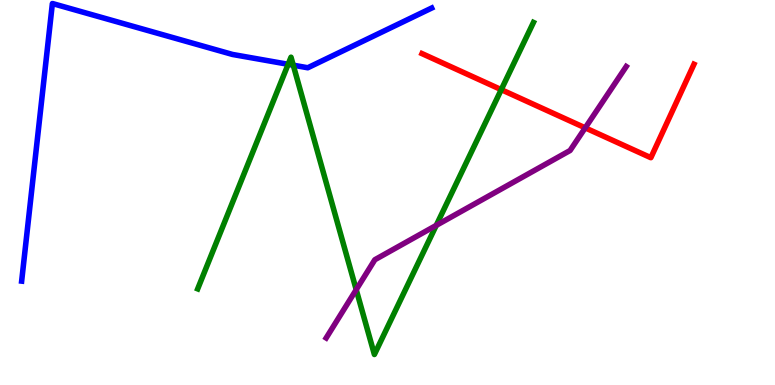[{'lines': ['blue', 'red'], 'intersections': []}, {'lines': ['green', 'red'], 'intersections': [{'x': 6.47, 'y': 7.67}]}, {'lines': ['purple', 'red'], 'intersections': [{'x': 7.55, 'y': 6.68}]}, {'lines': ['blue', 'green'], 'intersections': [{'x': 3.72, 'y': 8.33}, {'x': 3.78, 'y': 8.31}]}, {'lines': ['blue', 'purple'], 'intersections': []}, {'lines': ['green', 'purple'], 'intersections': [{'x': 4.6, 'y': 2.48}, {'x': 5.63, 'y': 4.15}]}]